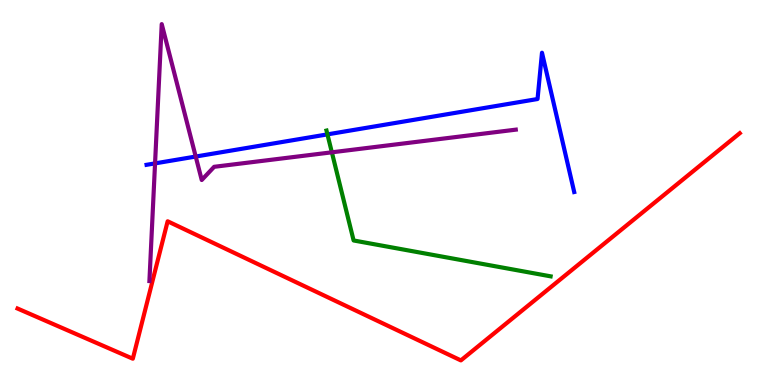[{'lines': ['blue', 'red'], 'intersections': []}, {'lines': ['green', 'red'], 'intersections': []}, {'lines': ['purple', 'red'], 'intersections': []}, {'lines': ['blue', 'green'], 'intersections': [{'x': 4.22, 'y': 6.51}]}, {'lines': ['blue', 'purple'], 'intersections': [{'x': 2.0, 'y': 5.76}, {'x': 2.53, 'y': 5.93}]}, {'lines': ['green', 'purple'], 'intersections': [{'x': 4.28, 'y': 6.04}]}]